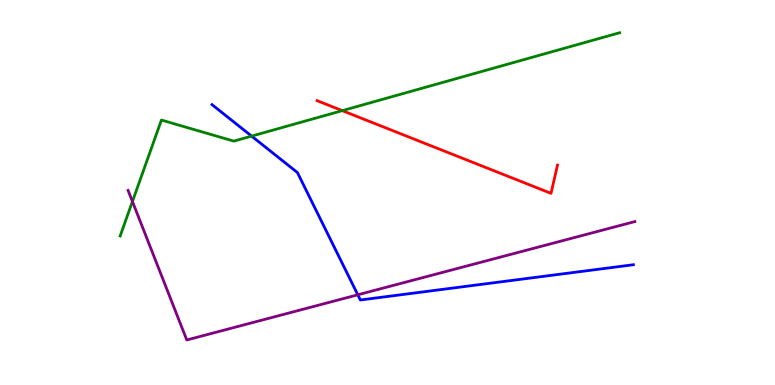[{'lines': ['blue', 'red'], 'intersections': []}, {'lines': ['green', 'red'], 'intersections': [{'x': 4.42, 'y': 7.13}]}, {'lines': ['purple', 'red'], 'intersections': []}, {'lines': ['blue', 'green'], 'intersections': [{'x': 3.25, 'y': 6.46}]}, {'lines': ['blue', 'purple'], 'intersections': [{'x': 4.62, 'y': 2.34}]}, {'lines': ['green', 'purple'], 'intersections': [{'x': 1.71, 'y': 4.77}]}]